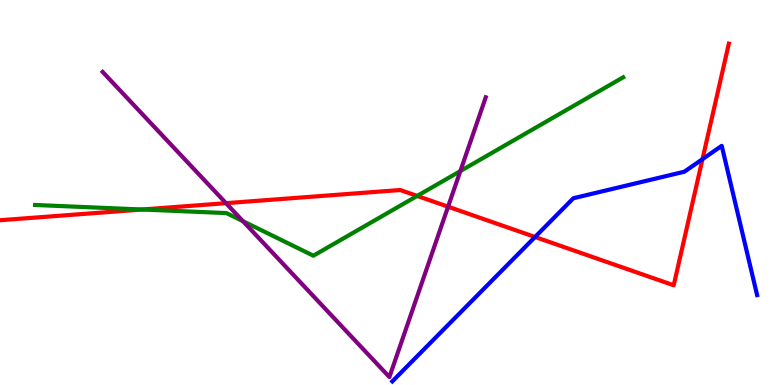[{'lines': ['blue', 'red'], 'intersections': [{'x': 6.9, 'y': 3.84}, {'x': 9.06, 'y': 5.87}]}, {'lines': ['green', 'red'], 'intersections': [{'x': 1.83, 'y': 4.56}, {'x': 5.38, 'y': 4.91}]}, {'lines': ['purple', 'red'], 'intersections': [{'x': 2.92, 'y': 4.72}, {'x': 5.78, 'y': 4.63}]}, {'lines': ['blue', 'green'], 'intersections': []}, {'lines': ['blue', 'purple'], 'intersections': []}, {'lines': ['green', 'purple'], 'intersections': [{'x': 3.13, 'y': 4.26}, {'x': 5.94, 'y': 5.56}]}]